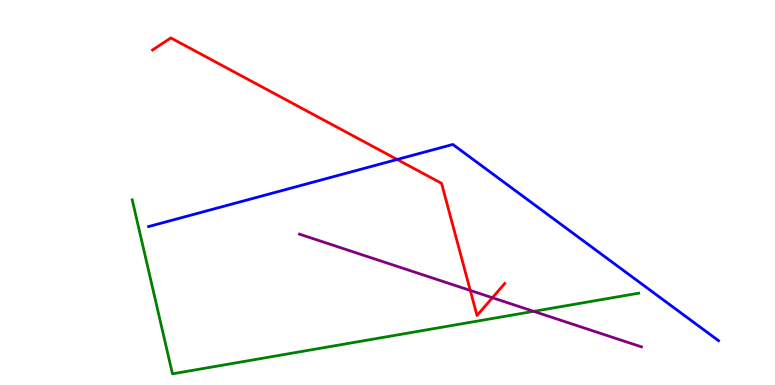[{'lines': ['blue', 'red'], 'intersections': [{'x': 5.12, 'y': 5.86}]}, {'lines': ['green', 'red'], 'intersections': []}, {'lines': ['purple', 'red'], 'intersections': [{'x': 6.07, 'y': 2.46}, {'x': 6.35, 'y': 2.27}]}, {'lines': ['blue', 'green'], 'intersections': []}, {'lines': ['blue', 'purple'], 'intersections': []}, {'lines': ['green', 'purple'], 'intersections': [{'x': 6.89, 'y': 1.91}]}]